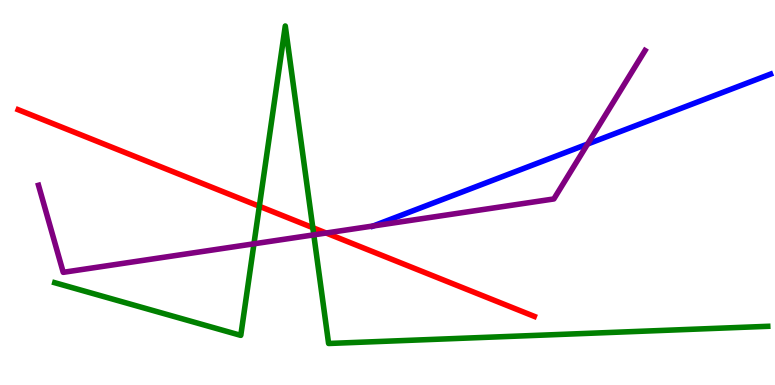[{'lines': ['blue', 'red'], 'intersections': []}, {'lines': ['green', 'red'], 'intersections': [{'x': 3.35, 'y': 4.64}, {'x': 4.04, 'y': 4.09}]}, {'lines': ['purple', 'red'], 'intersections': [{'x': 4.21, 'y': 3.95}]}, {'lines': ['blue', 'green'], 'intersections': []}, {'lines': ['blue', 'purple'], 'intersections': [{'x': 4.82, 'y': 4.13}, {'x': 7.58, 'y': 6.26}]}, {'lines': ['green', 'purple'], 'intersections': [{'x': 3.28, 'y': 3.67}, {'x': 4.05, 'y': 3.9}]}]